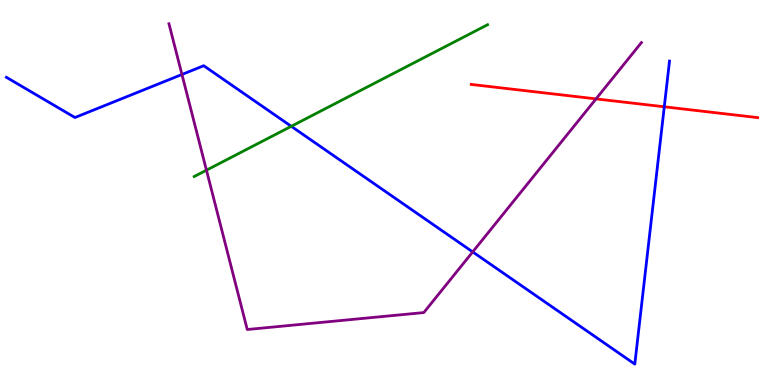[{'lines': ['blue', 'red'], 'intersections': [{'x': 8.57, 'y': 7.23}]}, {'lines': ['green', 'red'], 'intersections': []}, {'lines': ['purple', 'red'], 'intersections': [{'x': 7.69, 'y': 7.43}]}, {'lines': ['blue', 'green'], 'intersections': [{'x': 3.76, 'y': 6.72}]}, {'lines': ['blue', 'purple'], 'intersections': [{'x': 2.35, 'y': 8.07}, {'x': 6.1, 'y': 3.46}]}, {'lines': ['green', 'purple'], 'intersections': [{'x': 2.66, 'y': 5.58}]}]